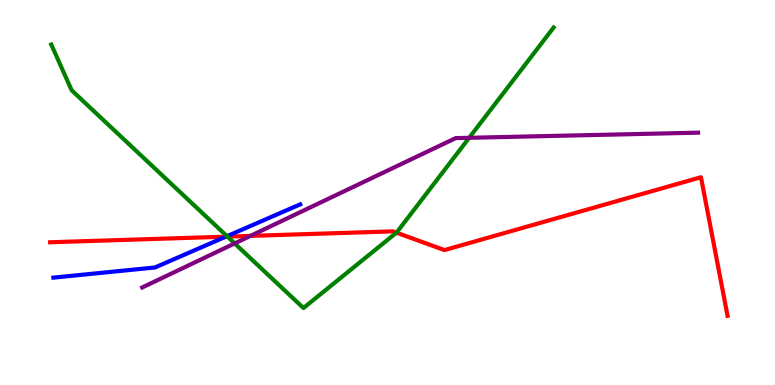[{'lines': ['blue', 'red'], 'intersections': [{'x': 2.91, 'y': 3.85}]}, {'lines': ['green', 'red'], 'intersections': [{'x': 2.93, 'y': 3.85}, {'x': 5.12, 'y': 3.96}]}, {'lines': ['purple', 'red'], 'intersections': [{'x': 3.23, 'y': 3.87}]}, {'lines': ['blue', 'green'], 'intersections': [{'x': 2.93, 'y': 3.87}]}, {'lines': ['blue', 'purple'], 'intersections': []}, {'lines': ['green', 'purple'], 'intersections': [{'x': 3.03, 'y': 3.68}, {'x': 6.05, 'y': 6.42}]}]